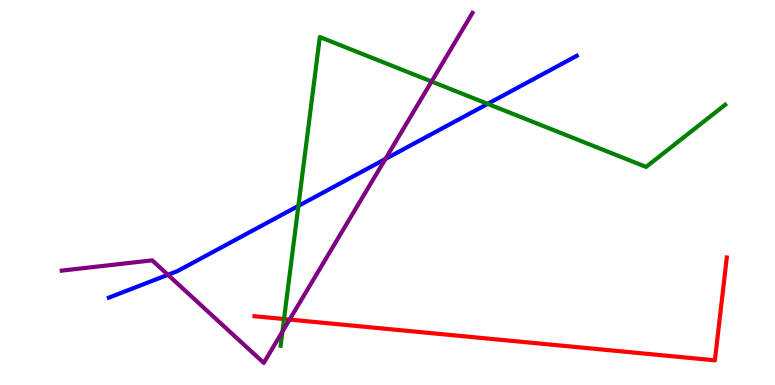[{'lines': ['blue', 'red'], 'intersections': []}, {'lines': ['green', 'red'], 'intersections': [{'x': 3.66, 'y': 1.71}]}, {'lines': ['purple', 'red'], 'intersections': [{'x': 3.74, 'y': 1.7}]}, {'lines': ['blue', 'green'], 'intersections': [{'x': 3.85, 'y': 4.65}, {'x': 6.29, 'y': 7.3}]}, {'lines': ['blue', 'purple'], 'intersections': [{'x': 2.17, 'y': 2.86}, {'x': 4.97, 'y': 5.87}]}, {'lines': ['green', 'purple'], 'intersections': [{'x': 3.64, 'y': 1.39}, {'x': 5.57, 'y': 7.88}]}]